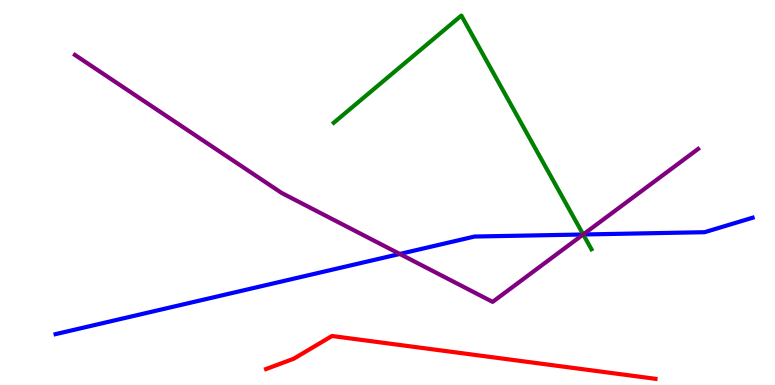[{'lines': ['blue', 'red'], 'intersections': []}, {'lines': ['green', 'red'], 'intersections': []}, {'lines': ['purple', 'red'], 'intersections': []}, {'lines': ['blue', 'green'], 'intersections': [{'x': 7.53, 'y': 3.91}]}, {'lines': ['blue', 'purple'], 'intersections': [{'x': 5.16, 'y': 3.4}, {'x': 7.52, 'y': 3.91}]}, {'lines': ['green', 'purple'], 'intersections': [{'x': 7.53, 'y': 3.91}]}]